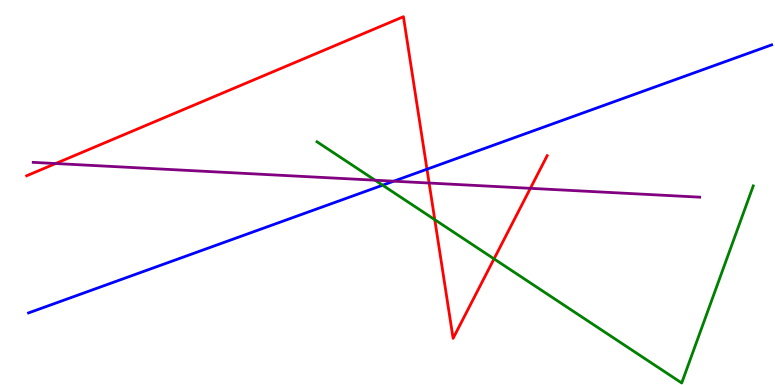[{'lines': ['blue', 'red'], 'intersections': [{'x': 5.51, 'y': 5.61}]}, {'lines': ['green', 'red'], 'intersections': [{'x': 5.61, 'y': 4.29}, {'x': 6.37, 'y': 3.28}]}, {'lines': ['purple', 'red'], 'intersections': [{'x': 0.718, 'y': 5.75}, {'x': 5.54, 'y': 5.25}, {'x': 6.84, 'y': 5.11}]}, {'lines': ['blue', 'green'], 'intersections': [{'x': 4.94, 'y': 5.19}]}, {'lines': ['blue', 'purple'], 'intersections': [{'x': 5.08, 'y': 5.29}]}, {'lines': ['green', 'purple'], 'intersections': [{'x': 4.84, 'y': 5.32}]}]